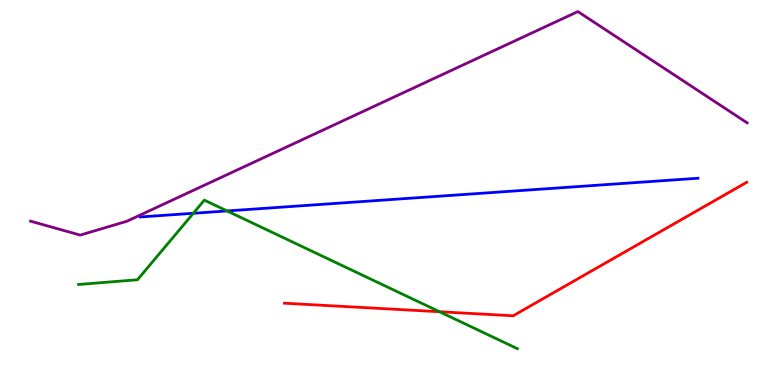[{'lines': ['blue', 'red'], 'intersections': []}, {'lines': ['green', 'red'], 'intersections': [{'x': 5.67, 'y': 1.9}]}, {'lines': ['purple', 'red'], 'intersections': []}, {'lines': ['blue', 'green'], 'intersections': [{'x': 2.49, 'y': 4.46}, {'x': 2.93, 'y': 4.52}]}, {'lines': ['blue', 'purple'], 'intersections': []}, {'lines': ['green', 'purple'], 'intersections': []}]